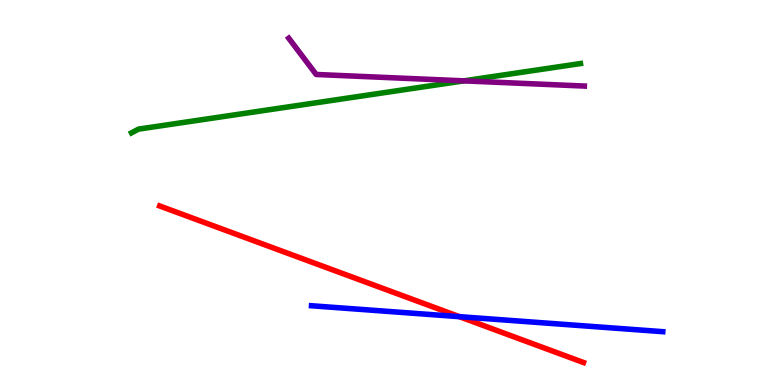[{'lines': ['blue', 'red'], 'intersections': [{'x': 5.93, 'y': 1.77}]}, {'lines': ['green', 'red'], 'intersections': []}, {'lines': ['purple', 'red'], 'intersections': []}, {'lines': ['blue', 'green'], 'intersections': []}, {'lines': ['blue', 'purple'], 'intersections': []}, {'lines': ['green', 'purple'], 'intersections': [{'x': 5.99, 'y': 7.9}]}]